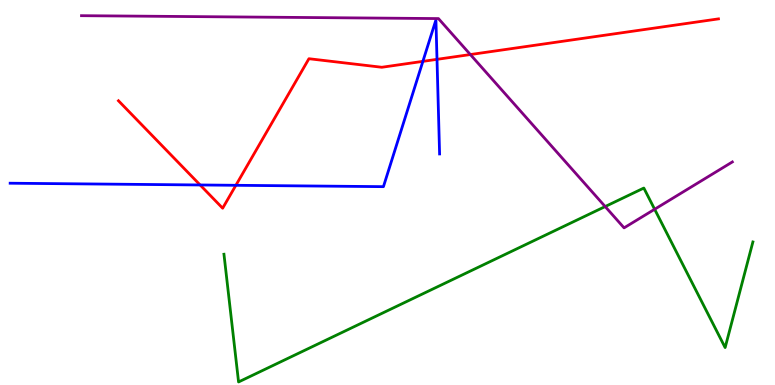[{'lines': ['blue', 'red'], 'intersections': [{'x': 2.58, 'y': 5.2}, {'x': 3.04, 'y': 5.19}, {'x': 5.46, 'y': 8.41}, {'x': 5.64, 'y': 8.46}]}, {'lines': ['green', 'red'], 'intersections': []}, {'lines': ['purple', 'red'], 'intersections': [{'x': 6.07, 'y': 8.58}]}, {'lines': ['blue', 'green'], 'intersections': []}, {'lines': ['blue', 'purple'], 'intersections': []}, {'lines': ['green', 'purple'], 'intersections': [{'x': 7.81, 'y': 4.64}, {'x': 8.45, 'y': 4.56}]}]